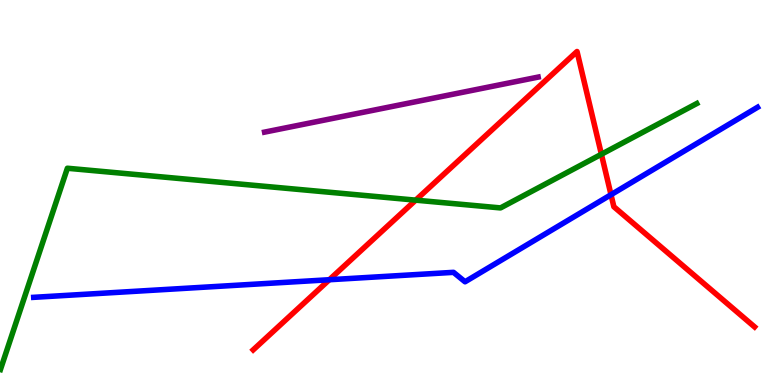[{'lines': ['blue', 'red'], 'intersections': [{'x': 4.25, 'y': 2.73}, {'x': 7.88, 'y': 4.94}]}, {'lines': ['green', 'red'], 'intersections': [{'x': 5.36, 'y': 4.8}, {'x': 7.76, 'y': 5.99}]}, {'lines': ['purple', 'red'], 'intersections': []}, {'lines': ['blue', 'green'], 'intersections': []}, {'lines': ['blue', 'purple'], 'intersections': []}, {'lines': ['green', 'purple'], 'intersections': []}]